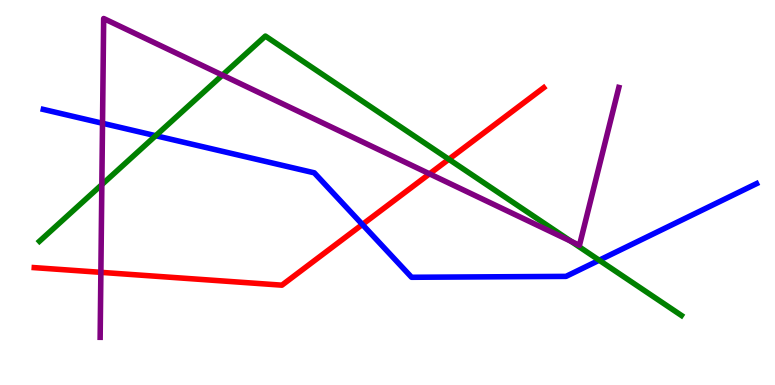[{'lines': ['blue', 'red'], 'intersections': [{'x': 4.68, 'y': 4.17}]}, {'lines': ['green', 'red'], 'intersections': [{'x': 5.79, 'y': 5.86}]}, {'lines': ['purple', 'red'], 'intersections': [{'x': 1.3, 'y': 2.93}, {'x': 5.54, 'y': 5.48}]}, {'lines': ['blue', 'green'], 'intersections': [{'x': 2.01, 'y': 6.48}, {'x': 7.73, 'y': 3.24}]}, {'lines': ['blue', 'purple'], 'intersections': [{'x': 1.32, 'y': 6.8}]}, {'lines': ['green', 'purple'], 'intersections': [{'x': 1.31, 'y': 5.2}, {'x': 2.87, 'y': 8.05}, {'x': 7.37, 'y': 3.73}]}]